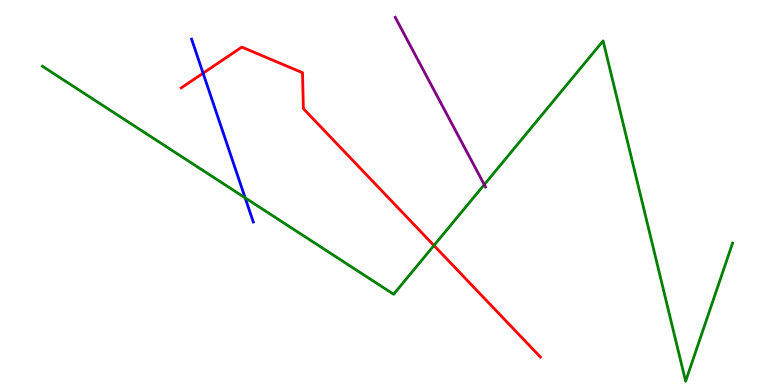[{'lines': ['blue', 'red'], 'intersections': [{'x': 2.62, 'y': 8.1}]}, {'lines': ['green', 'red'], 'intersections': [{'x': 5.6, 'y': 3.62}]}, {'lines': ['purple', 'red'], 'intersections': []}, {'lines': ['blue', 'green'], 'intersections': [{'x': 3.16, 'y': 4.86}]}, {'lines': ['blue', 'purple'], 'intersections': []}, {'lines': ['green', 'purple'], 'intersections': [{'x': 6.25, 'y': 5.2}]}]